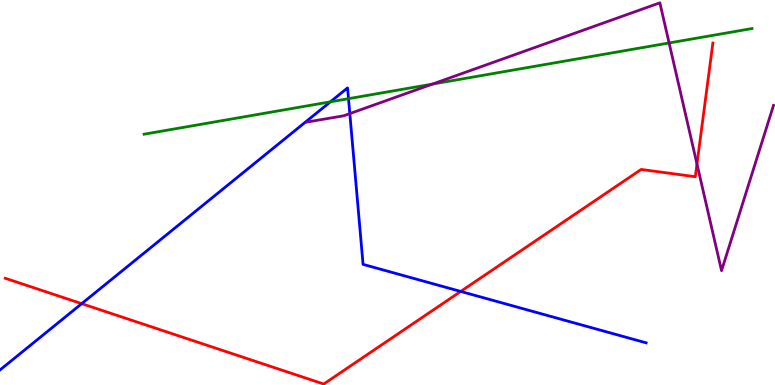[{'lines': ['blue', 'red'], 'intersections': [{'x': 1.05, 'y': 2.11}, {'x': 5.94, 'y': 2.43}]}, {'lines': ['green', 'red'], 'intersections': []}, {'lines': ['purple', 'red'], 'intersections': [{'x': 8.99, 'y': 5.74}]}, {'lines': ['blue', 'green'], 'intersections': [{'x': 4.26, 'y': 7.36}, {'x': 4.5, 'y': 7.44}]}, {'lines': ['blue', 'purple'], 'intersections': [{'x': 4.51, 'y': 7.05}]}, {'lines': ['green', 'purple'], 'intersections': [{'x': 5.58, 'y': 7.82}, {'x': 8.63, 'y': 8.88}]}]